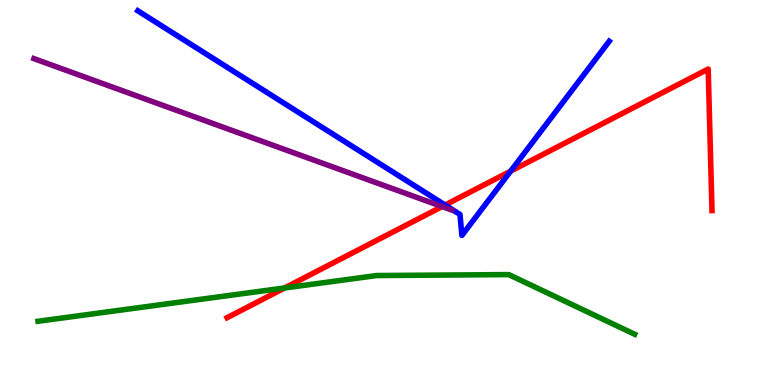[{'lines': ['blue', 'red'], 'intersections': [{'x': 5.74, 'y': 4.67}, {'x': 6.59, 'y': 5.55}]}, {'lines': ['green', 'red'], 'intersections': [{'x': 3.67, 'y': 2.52}]}, {'lines': ['purple', 'red'], 'intersections': [{'x': 5.7, 'y': 4.63}]}, {'lines': ['blue', 'green'], 'intersections': []}, {'lines': ['blue', 'purple'], 'intersections': []}, {'lines': ['green', 'purple'], 'intersections': []}]